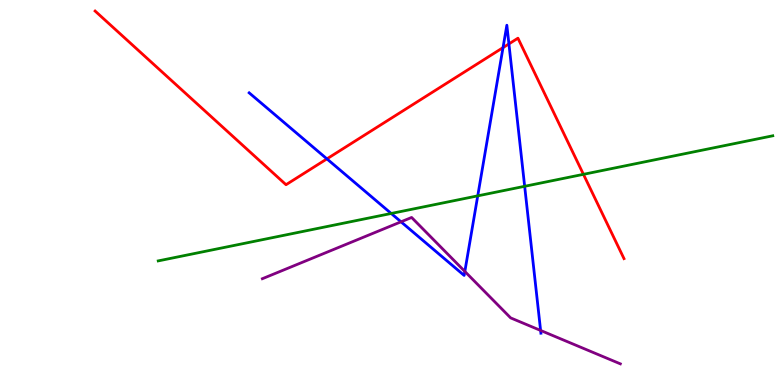[{'lines': ['blue', 'red'], 'intersections': [{'x': 4.22, 'y': 5.87}, {'x': 6.49, 'y': 8.76}, {'x': 6.57, 'y': 8.86}]}, {'lines': ['green', 'red'], 'intersections': [{'x': 7.53, 'y': 5.47}]}, {'lines': ['purple', 'red'], 'intersections': []}, {'lines': ['blue', 'green'], 'intersections': [{'x': 5.05, 'y': 4.46}, {'x': 6.16, 'y': 4.91}, {'x': 6.77, 'y': 5.16}]}, {'lines': ['blue', 'purple'], 'intersections': [{'x': 5.17, 'y': 4.24}, {'x': 6.0, 'y': 2.95}, {'x': 6.98, 'y': 1.42}]}, {'lines': ['green', 'purple'], 'intersections': []}]